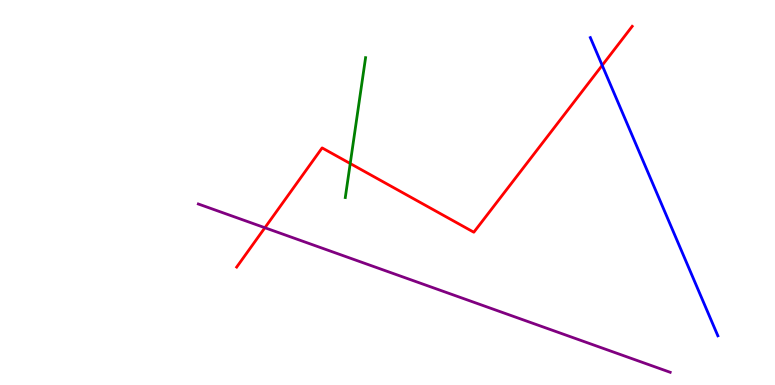[{'lines': ['blue', 'red'], 'intersections': [{'x': 7.77, 'y': 8.3}]}, {'lines': ['green', 'red'], 'intersections': [{'x': 4.52, 'y': 5.75}]}, {'lines': ['purple', 'red'], 'intersections': [{'x': 3.42, 'y': 4.08}]}, {'lines': ['blue', 'green'], 'intersections': []}, {'lines': ['blue', 'purple'], 'intersections': []}, {'lines': ['green', 'purple'], 'intersections': []}]